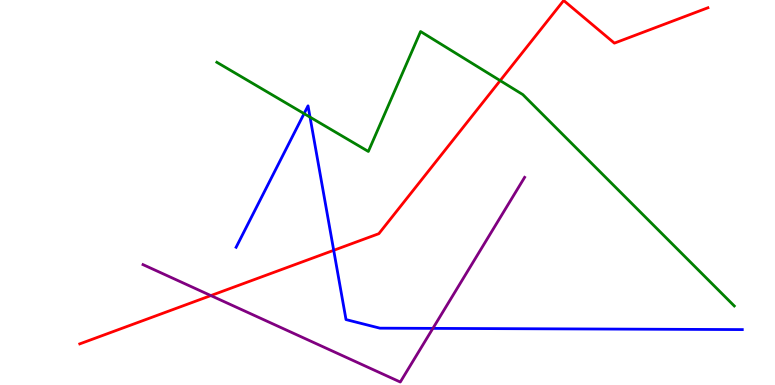[{'lines': ['blue', 'red'], 'intersections': [{'x': 4.31, 'y': 3.5}]}, {'lines': ['green', 'red'], 'intersections': [{'x': 6.45, 'y': 7.91}]}, {'lines': ['purple', 'red'], 'intersections': [{'x': 2.72, 'y': 2.32}]}, {'lines': ['blue', 'green'], 'intersections': [{'x': 3.92, 'y': 7.05}, {'x': 4.0, 'y': 6.96}]}, {'lines': ['blue', 'purple'], 'intersections': [{'x': 5.59, 'y': 1.47}]}, {'lines': ['green', 'purple'], 'intersections': []}]